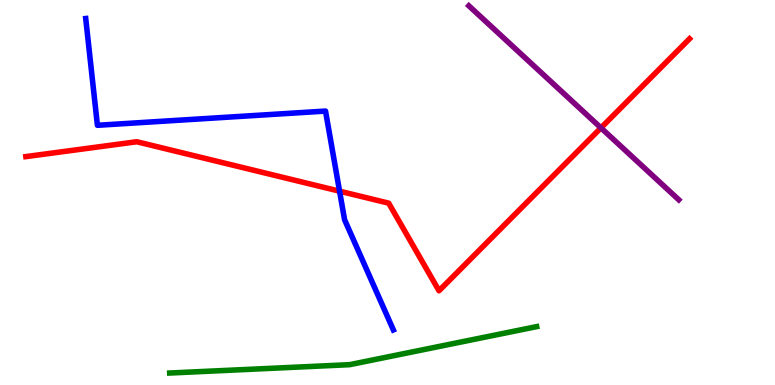[{'lines': ['blue', 'red'], 'intersections': [{'x': 4.38, 'y': 5.03}]}, {'lines': ['green', 'red'], 'intersections': []}, {'lines': ['purple', 'red'], 'intersections': [{'x': 7.75, 'y': 6.68}]}, {'lines': ['blue', 'green'], 'intersections': []}, {'lines': ['blue', 'purple'], 'intersections': []}, {'lines': ['green', 'purple'], 'intersections': []}]